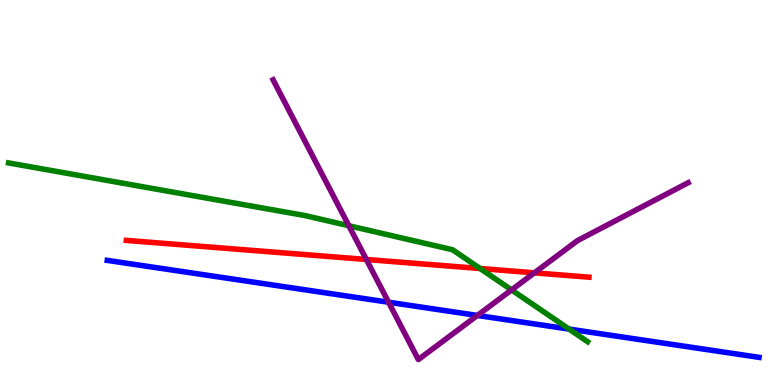[{'lines': ['blue', 'red'], 'intersections': []}, {'lines': ['green', 'red'], 'intersections': [{'x': 6.2, 'y': 3.03}]}, {'lines': ['purple', 'red'], 'intersections': [{'x': 4.73, 'y': 3.26}, {'x': 6.9, 'y': 2.91}]}, {'lines': ['blue', 'green'], 'intersections': [{'x': 7.34, 'y': 1.45}]}, {'lines': ['blue', 'purple'], 'intersections': [{'x': 5.01, 'y': 2.15}, {'x': 6.16, 'y': 1.81}]}, {'lines': ['green', 'purple'], 'intersections': [{'x': 4.5, 'y': 4.14}, {'x': 6.6, 'y': 2.47}]}]